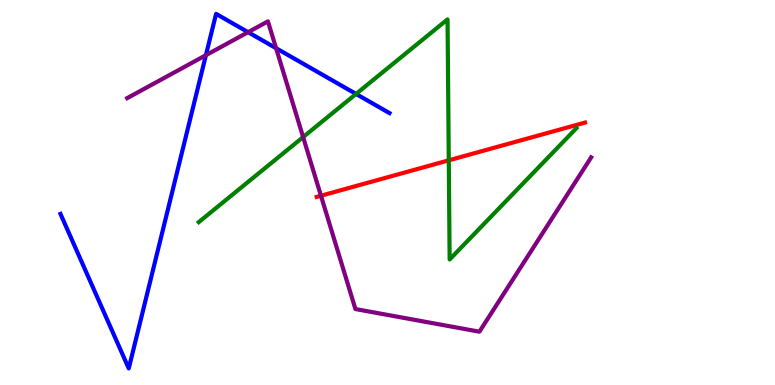[{'lines': ['blue', 'red'], 'intersections': []}, {'lines': ['green', 'red'], 'intersections': [{'x': 5.79, 'y': 5.84}]}, {'lines': ['purple', 'red'], 'intersections': [{'x': 4.14, 'y': 4.92}]}, {'lines': ['blue', 'green'], 'intersections': [{'x': 4.59, 'y': 7.56}]}, {'lines': ['blue', 'purple'], 'intersections': [{'x': 2.66, 'y': 8.57}, {'x': 3.2, 'y': 9.16}, {'x': 3.56, 'y': 8.75}]}, {'lines': ['green', 'purple'], 'intersections': [{'x': 3.91, 'y': 6.44}]}]